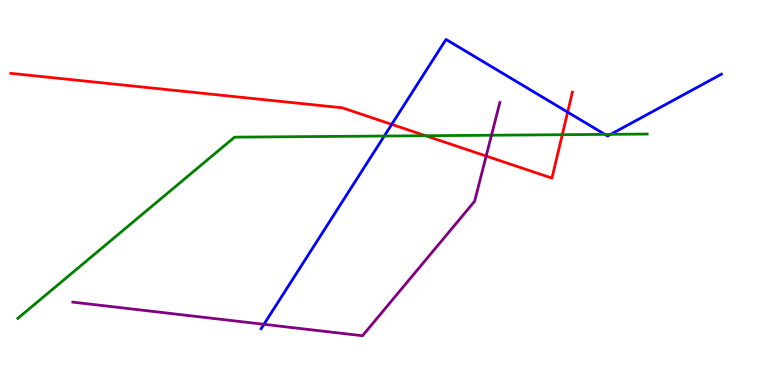[{'lines': ['blue', 'red'], 'intersections': [{'x': 5.05, 'y': 6.77}, {'x': 7.32, 'y': 7.09}]}, {'lines': ['green', 'red'], 'intersections': [{'x': 5.49, 'y': 6.47}, {'x': 7.26, 'y': 6.5}]}, {'lines': ['purple', 'red'], 'intersections': [{'x': 6.27, 'y': 5.95}]}, {'lines': ['blue', 'green'], 'intersections': [{'x': 4.96, 'y': 6.47}, {'x': 7.8, 'y': 6.51}, {'x': 7.88, 'y': 6.51}]}, {'lines': ['blue', 'purple'], 'intersections': [{'x': 3.41, 'y': 1.58}]}, {'lines': ['green', 'purple'], 'intersections': [{'x': 6.34, 'y': 6.49}]}]